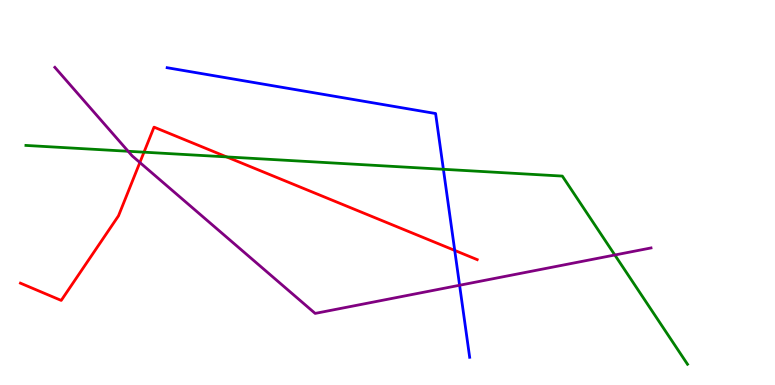[{'lines': ['blue', 'red'], 'intersections': [{'x': 5.87, 'y': 3.5}]}, {'lines': ['green', 'red'], 'intersections': [{'x': 1.86, 'y': 6.05}, {'x': 2.92, 'y': 5.92}]}, {'lines': ['purple', 'red'], 'intersections': [{'x': 1.8, 'y': 5.78}]}, {'lines': ['blue', 'green'], 'intersections': [{'x': 5.72, 'y': 5.6}]}, {'lines': ['blue', 'purple'], 'intersections': [{'x': 5.93, 'y': 2.59}]}, {'lines': ['green', 'purple'], 'intersections': [{'x': 1.65, 'y': 6.07}, {'x': 7.93, 'y': 3.38}]}]